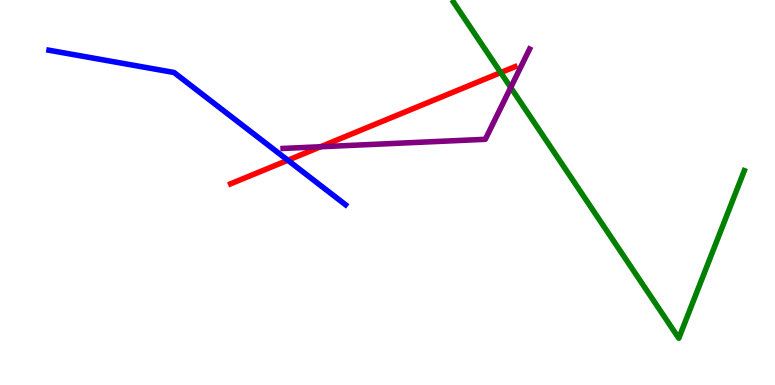[{'lines': ['blue', 'red'], 'intersections': [{'x': 3.71, 'y': 5.84}]}, {'lines': ['green', 'red'], 'intersections': [{'x': 6.46, 'y': 8.11}]}, {'lines': ['purple', 'red'], 'intersections': [{'x': 4.14, 'y': 6.19}]}, {'lines': ['blue', 'green'], 'intersections': []}, {'lines': ['blue', 'purple'], 'intersections': []}, {'lines': ['green', 'purple'], 'intersections': [{'x': 6.59, 'y': 7.73}]}]